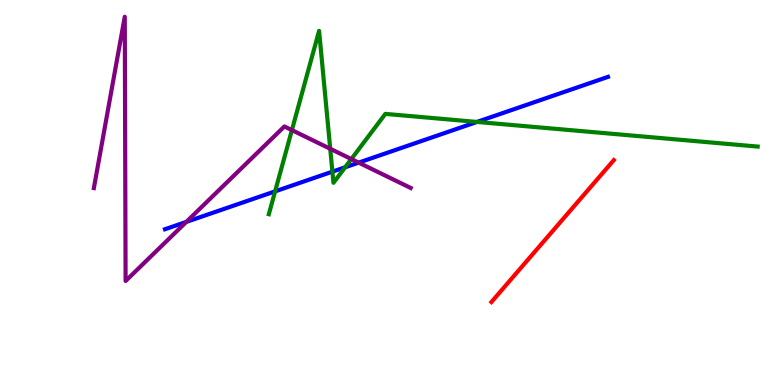[{'lines': ['blue', 'red'], 'intersections': []}, {'lines': ['green', 'red'], 'intersections': []}, {'lines': ['purple', 'red'], 'intersections': []}, {'lines': ['blue', 'green'], 'intersections': [{'x': 3.55, 'y': 5.03}, {'x': 4.29, 'y': 5.54}, {'x': 4.45, 'y': 5.66}, {'x': 6.15, 'y': 6.83}]}, {'lines': ['blue', 'purple'], 'intersections': [{'x': 2.4, 'y': 4.24}, {'x': 4.63, 'y': 5.78}]}, {'lines': ['green', 'purple'], 'intersections': [{'x': 3.77, 'y': 6.62}, {'x': 4.26, 'y': 6.14}, {'x': 4.53, 'y': 5.87}]}]